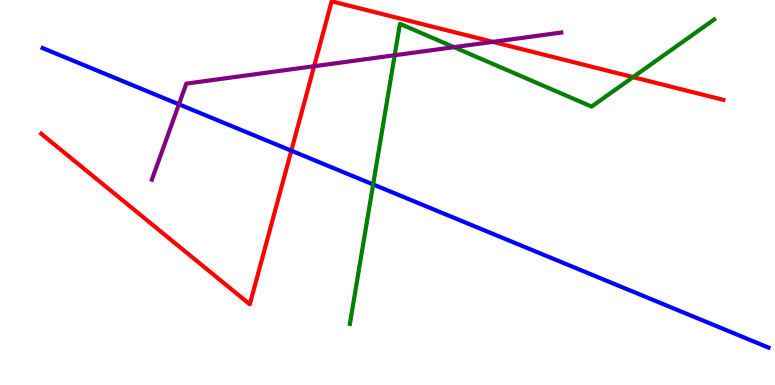[{'lines': ['blue', 'red'], 'intersections': [{'x': 3.76, 'y': 6.09}]}, {'lines': ['green', 'red'], 'intersections': [{'x': 8.17, 'y': 8.0}]}, {'lines': ['purple', 'red'], 'intersections': [{'x': 4.05, 'y': 8.28}, {'x': 6.36, 'y': 8.91}]}, {'lines': ['blue', 'green'], 'intersections': [{'x': 4.81, 'y': 5.21}]}, {'lines': ['blue', 'purple'], 'intersections': [{'x': 2.31, 'y': 7.29}]}, {'lines': ['green', 'purple'], 'intersections': [{'x': 5.09, 'y': 8.57}, {'x': 5.86, 'y': 8.77}]}]